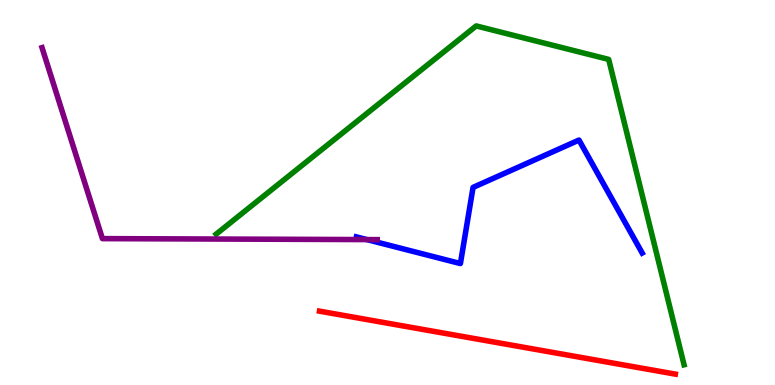[{'lines': ['blue', 'red'], 'intersections': []}, {'lines': ['green', 'red'], 'intersections': []}, {'lines': ['purple', 'red'], 'intersections': []}, {'lines': ['blue', 'green'], 'intersections': []}, {'lines': ['blue', 'purple'], 'intersections': [{'x': 4.73, 'y': 3.78}]}, {'lines': ['green', 'purple'], 'intersections': []}]